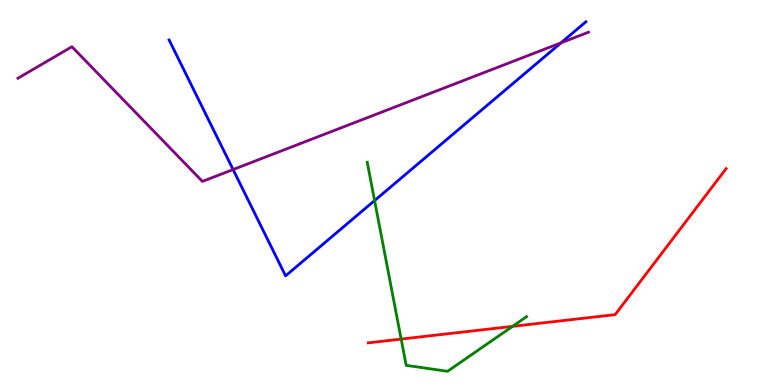[{'lines': ['blue', 'red'], 'intersections': []}, {'lines': ['green', 'red'], 'intersections': [{'x': 5.18, 'y': 1.19}, {'x': 6.61, 'y': 1.52}]}, {'lines': ['purple', 'red'], 'intersections': []}, {'lines': ['blue', 'green'], 'intersections': [{'x': 4.83, 'y': 4.79}]}, {'lines': ['blue', 'purple'], 'intersections': [{'x': 3.01, 'y': 5.6}, {'x': 7.24, 'y': 8.89}]}, {'lines': ['green', 'purple'], 'intersections': []}]